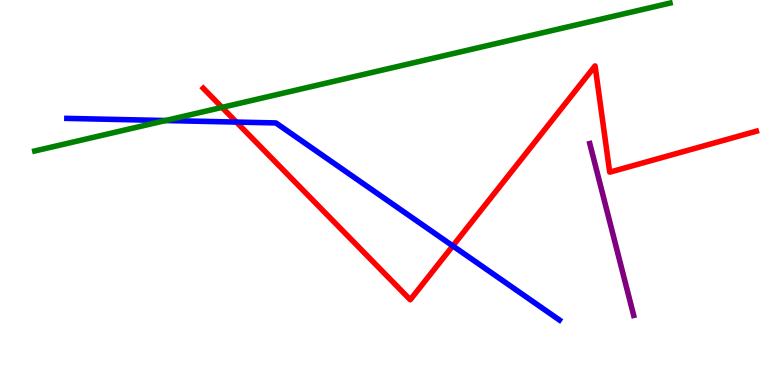[{'lines': ['blue', 'red'], 'intersections': [{'x': 3.05, 'y': 6.83}, {'x': 5.84, 'y': 3.61}]}, {'lines': ['green', 'red'], 'intersections': [{'x': 2.86, 'y': 7.21}]}, {'lines': ['purple', 'red'], 'intersections': []}, {'lines': ['blue', 'green'], 'intersections': [{'x': 2.14, 'y': 6.87}]}, {'lines': ['blue', 'purple'], 'intersections': []}, {'lines': ['green', 'purple'], 'intersections': []}]